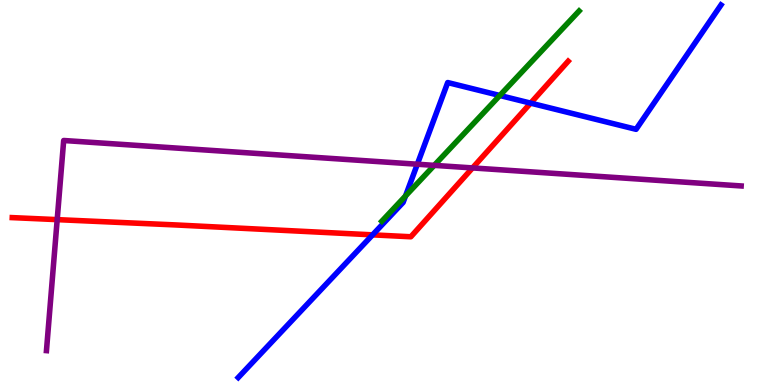[{'lines': ['blue', 'red'], 'intersections': [{'x': 4.81, 'y': 3.9}, {'x': 6.85, 'y': 7.32}]}, {'lines': ['green', 'red'], 'intersections': []}, {'lines': ['purple', 'red'], 'intersections': [{'x': 0.738, 'y': 4.3}, {'x': 6.1, 'y': 5.64}]}, {'lines': ['blue', 'green'], 'intersections': [{'x': 5.23, 'y': 4.91}, {'x': 6.45, 'y': 7.52}]}, {'lines': ['blue', 'purple'], 'intersections': [{'x': 5.38, 'y': 5.73}]}, {'lines': ['green', 'purple'], 'intersections': [{'x': 5.6, 'y': 5.71}]}]